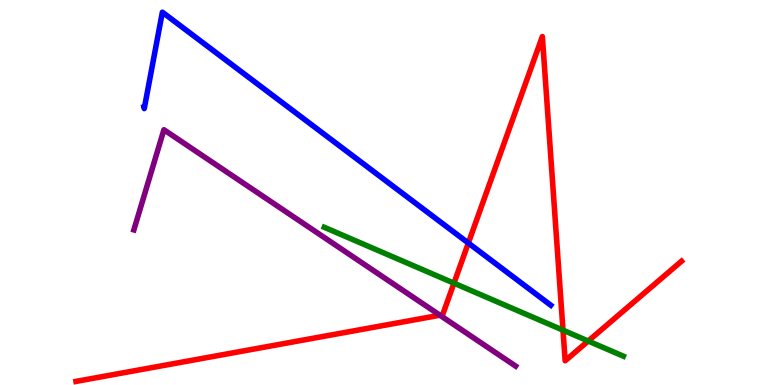[{'lines': ['blue', 'red'], 'intersections': [{'x': 6.04, 'y': 3.69}]}, {'lines': ['green', 'red'], 'intersections': [{'x': 5.86, 'y': 2.64}, {'x': 7.26, 'y': 1.42}, {'x': 7.59, 'y': 1.14}]}, {'lines': ['purple', 'red'], 'intersections': [{'x': 5.68, 'y': 1.81}]}, {'lines': ['blue', 'green'], 'intersections': []}, {'lines': ['blue', 'purple'], 'intersections': []}, {'lines': ['green', 'purple'], 'intersections': []}]